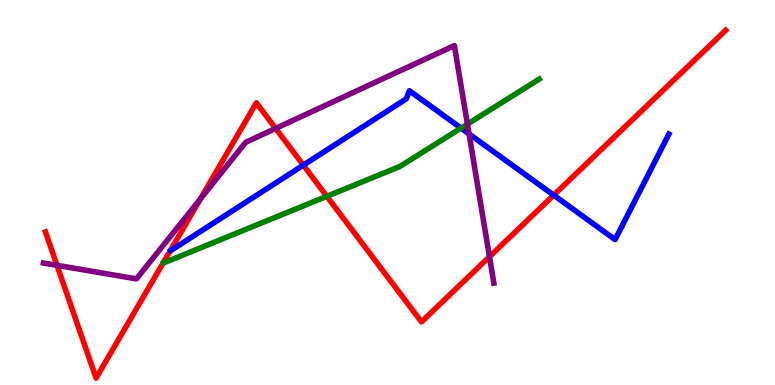[{'lines': ['blue', 'red'], 'intersections': [{'x': 3.91, 'y': 5.71}, {'x': 7.14, 'y': 4.93}]}, {'lines': ['green', 'red'], 'intersections': [{'x': 4.22, 'y': 4.9}]}, {'lines': ['purple', 'red'], 'intersections': [{'x': 0.736, 'y': 3.11}, {'x': 2.59, 'y': 4.83}, {'x': 3.56, 'y': 6.66}, {'x': 6.32, 'y': 3.33}]}, {'lines': ['blue', 'green'], 'intersections': [{'x': 5.95, 'y': 6.67}]}, {'lines': ['blue', 'purple'], 'intersections': [{'x': 6.05, 'y': 6.52}]}, {'lines': ['green', 'purple'], 'intersections': [{'x': 6.03, 'y': 6.78}]}]